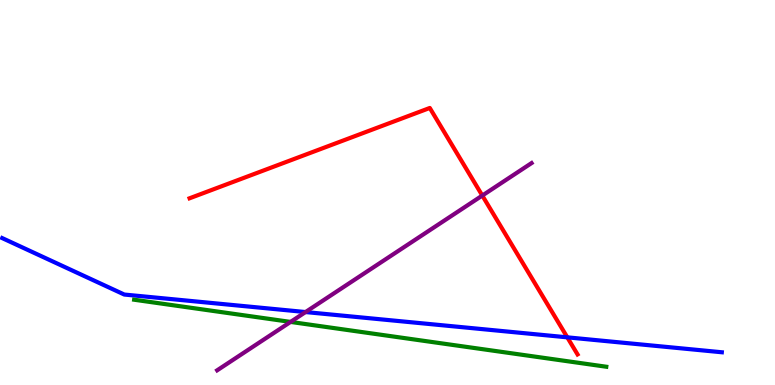[{'lines': ['blue', 'red'], 'intersections': [{'x': 7.32, 'y': 1.24}]}, {'lines': ['green', 'red'], 'intersections': []}, {'lines': ['purple', 'red'], 'intersections': [{'x': 6.22, 'y': 4.92}]}, {'lines': ['blue', 'green'], 'intersections': []}, {'lines': ['blue', 'purple'], 'intersections': [{'x': 3.94, 'y': 1.89}]}, {'lines': ['green', 'purple'], 'intersections': [{'x': 3.75, 'y': 1.64}]}]